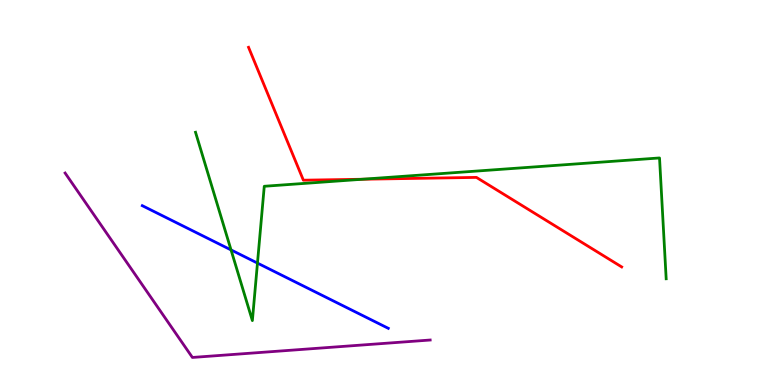[{'lines': ['blue', 'red'], 'intersections': []}, {'lines': ['green', 'red'], 'intersections': [{'x': 4.68, 'y': 5.34}]}, {'lines': ['purple', 'red'], 'intersections': []}, {'lines': ['blue', 'green'], 'intersections': [{'x': 2.98, 'y': 3.51}, {'x': 3.32, 'y': 3.17}]}, {'lines': ['blue', 'purple'], 'intersections': []}, {'lines': ['green', 'purple'], 'intersections': []}]